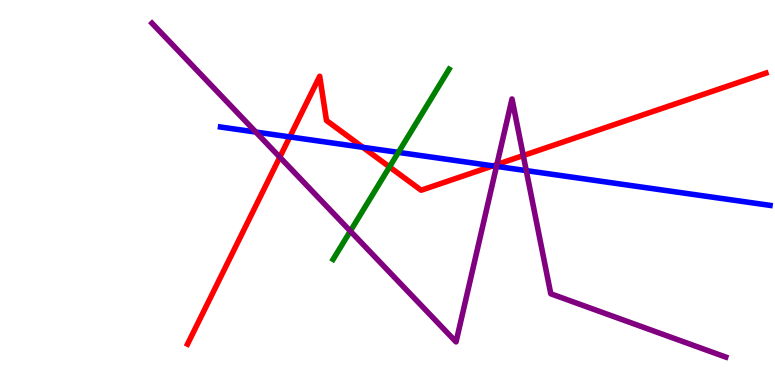[{'lines': ['blue', 'red'], 'intersections': [{'x': 3.74, 'y': 6.44}, {'x': 4.68, 'y': 6.17}, {'x': 6.36, 'y': 5.69}]}, {'lines': ['green', 'red'], 'intersections': [{'x': 5.03, 'y': 5.66}]}, {'lines': ['purple', 'red'], 'intersections': [{'x': 3.61, 'y': 5.92}, {'x': 6.41, 'y': 5.73}, {'x': 6.75, 'y': 5.96}]}, {'lines': ['blue', 'green'], 'intersections': [{'x': 5.14, 'y': 6.04}]}, {'lines': ['blue', 'purple'], 'intersections': [{'x': 3.3, 'y': 6.57}, {'x': 6.41, 'y': 5.68}, {'x': 6.79, 'y': 5.57}]}, {'lines': ['green', 'purple'], 'intersections': [{'x': 4.52, 'y': 4.0}]}]